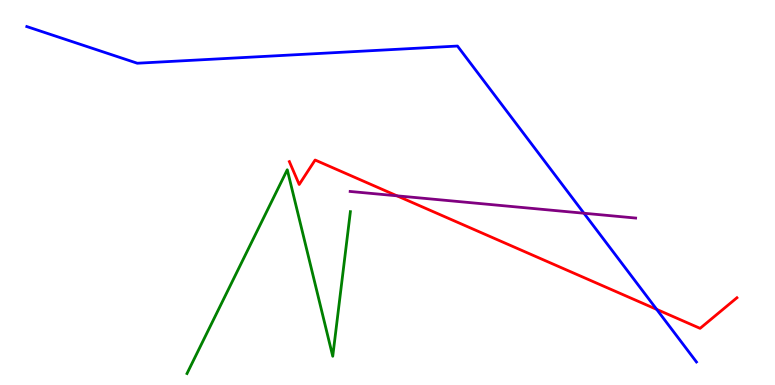[{'lines': ['blue', 'red'], 'intersections': [{'x': 8.47, 'y': 1.96}]}, {'lines': ['green', 'red'], 'intersections': []}, {'lines': ['purple', 'red'], 'intersections': [{'x': 5.12, 'y': 4.91}]}, {'lines': ['blue', 'green'], 'intersections': []}, {'lines': ['blue', 'purple'], 'intersections': [{'x': 7.53, 'y': 4.46}]}, {'lines': ['green', 'purple'], 'intersections': []}]